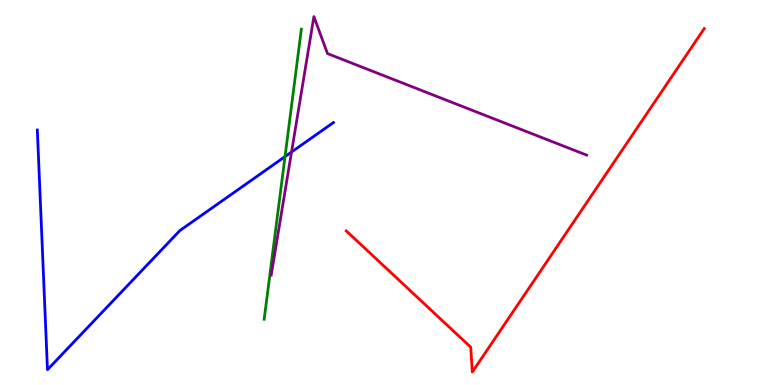[{'lines': ['blue', 'red'], 'intersections': []}, {'lines': ['green', 'red'], 'intersections': []}, {'lines': ['purple', 'red'], 'intersections': []}, {'lines': ['blue', 'green'], 'intersections': [{'x': 3.68, 'y': 5.93}]}, {'lines': ['blue', 'purple'], 'intersections': [{'x': 3.76, 'y': 6.05}]}, {'lines': ['green', 'purple'], 'intersections': []}]